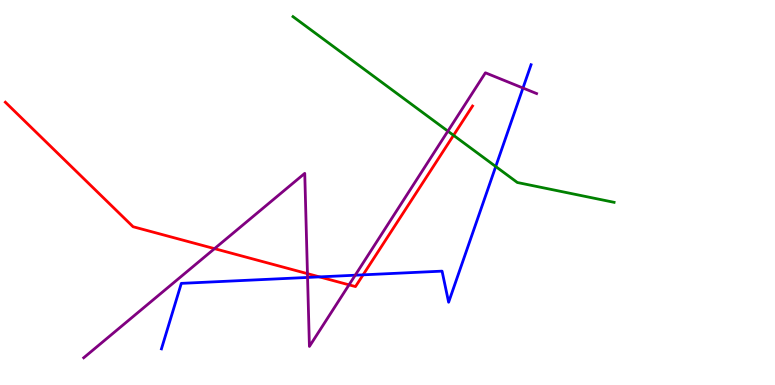[{'lines': ['blue', 'red'], 'intersections': [{'x': 4.12, 'y': 2.81}, {'x': 4.68, 'y': 2.86}]}, {'lines': ['green', 'red'], 'intersections': [{'x': 5.85, 'y': 6.49}]}, {'lines': ['purple', 'red'], 'intersections': [{'x': 2.77, 'y': 3.54}, {'x': 3.97, 'y': 2.89}, {'x': 4.5, 'y': 2.6}]}, {'lines': ['blue', 'green'], 'intersections': [{'x': 6.4, 'y': 5.67}]}, {'lines': ['blue', 'purple'], 'intersections': [{'x': 3.97, 'y': 2.79}, {'x': 4.58, 'y': 2.85}, {'x': 6.75, 'y': 7.71}]}, {'lines': ['green', 'purple'], 'intersections': [{'x': 5.78, 'y': 6.59}]}]